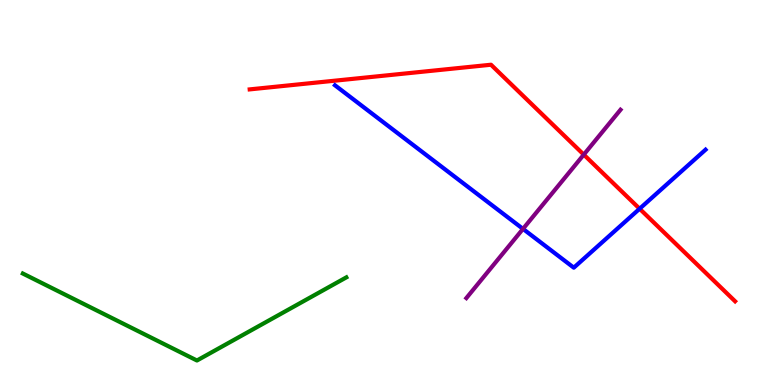[{'lines': ['blue', 'red'], 'intersections': [{'x': 8.25, 'y': 4.58}]}, {'lines': ['green', 'red'], 'intersections': []}, {'lines': ['purple', 'red'], 'intersections': [{'x': 7.53, 'y': 5.98}]}, {'lines': ['blue', 'green'], 'intersections': []}, {'lines': ['blue', 'purple'], 'intersections': [{'x': 6.75, 'y': 4.05}]}, {'lines': ['green', 'purple'], 'intersections': []}]